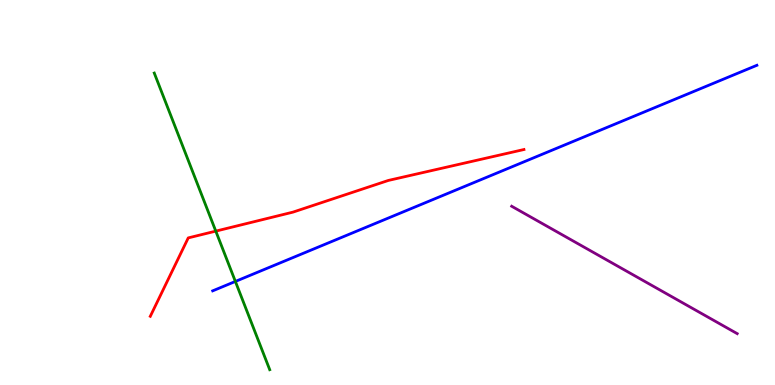[{'lines': ['blue', 'red'], 'intersections': []}, {'lines': ['green', 'red'], 'intersections': [{'x': 2.78, 'y': 4.0}]}, {'lines': ['purple', 'red'], 'intersections': []}, {'lines': ['blue', 'green'], 'intersections': [{'x': 3.04, 'y': 2.69}]}, {'lines': ['blue', 'purple'], 'intersections': []}, {'lines': ['green', 'purple'], 'intersections': []}]